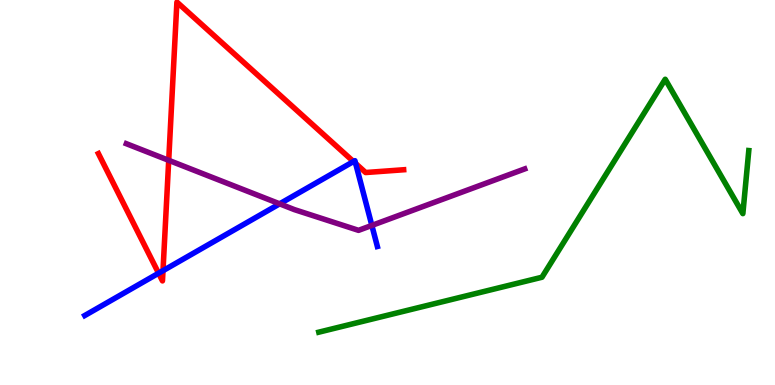[{'lines': ['blue', 'red'], 'intersections': [{'x': 2.05, 'y': 2.9}, {'x': 2.1, 'y': 2.97}, {'x': 4.56, 'y': 5.8}, {'x': 4.59, 'y': 5.75}]}, {'lines': ['green', 'red'], 'intersections': []}, {'lines': ['purple', 'red'], 'intersections': [{'x': 2.18, 'y': 5.84}]}, {'lines': ['blue', 'green'], 'intersections': []}, {'lines': ['blue', 'purple'], 'intersections': [{'x': 3.61, 'y': 4.71}, {'x': 4.8, 'y': 4.14}]}, {'lines': ['green', 'purple'], 'intersections': []}]